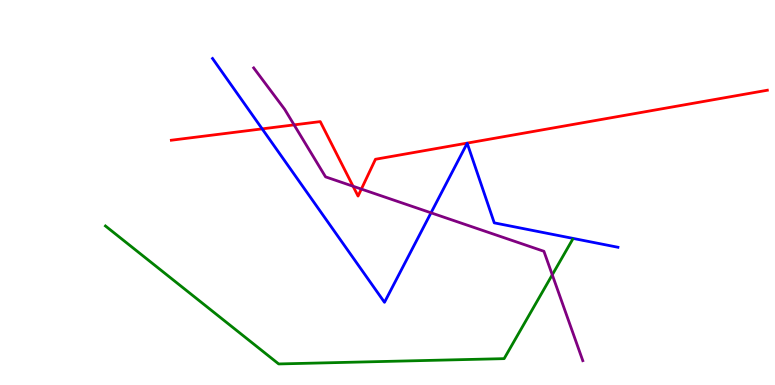[{'lines': ['blue', 'red'], 'intersections': [{'x': 3.38, 'y': 6.65}]}, {'lines': ['green', 'red'], 'intersections': []}, {'lines': ['purple', 'red'], 'intersections': [{'x': 3.79, 'y': 6.76}, {'x': 4.56, 'y': 5.16}, {'x': 4.66, 'y': 5.09}]}, {'lines': ['blue', 'green'], 'intersections': []}, {'lines': ['blue', 'purple'], 'intersections': [{'x': 5.56, 'y': 4.47}]}, {'lines': ['green', 'purple'], 'intersections': [{'x': 7.13, 'y': 2.86}]}]